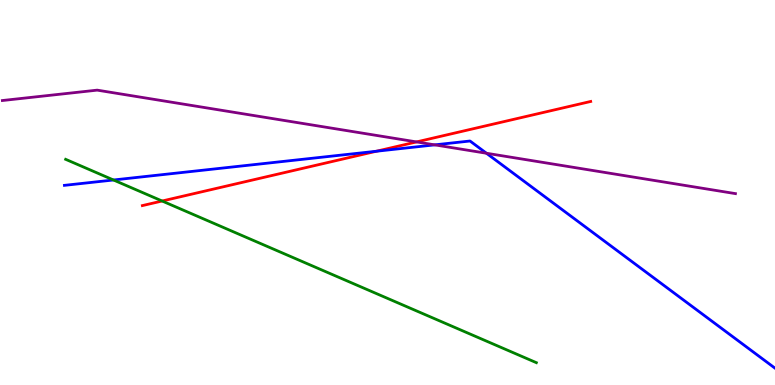[{'lines': ['blue', 'red'], 'intersections': [{'x': 4.86, 'y': 6.07}]}, {'lines': ['green', 'red'], 'intersections': [{'x': 2.09, 'y': 4.78}]}, {'lines': ['purple', 'red'], 'intersections': [{'x': 5.37, 'y': 6.31}]}, {'lines': ['blue', 'green'], 'intersections': [{'x': 1.46, 'y': 5.32}]}, {'lines': ['blue', 'purple'], 'intersections': [{'x': 5.61, 'y': 6.24}, {'x': 6.28, 'y': 6.02}]}, {'lines': ['green', 'purple'], 'intersections': []}]